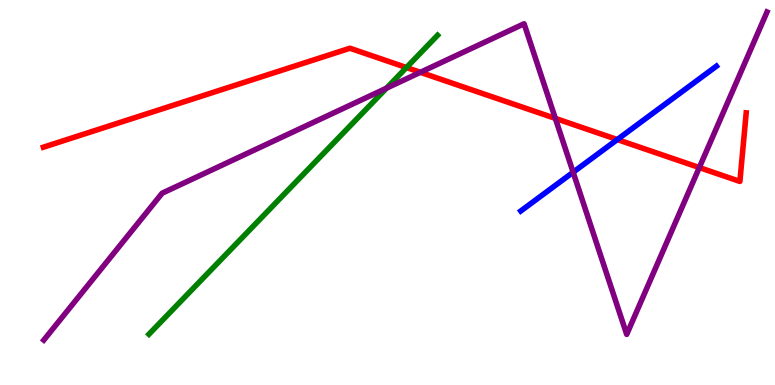[{'lines': ['blue', 'red'], 'intersections': [{'x': 7.97, 'y': 6.38}]}, {'lines': ['green', 'red'], 'intersections': [{'x': 5.24, 'y': 8.25}]}, {'lines': ['purple', 'red'], 'intersections': [{'x': 5.42, 'y': 8.12}, {'x': 7.17, 'y': 6.92}, {'x': 9.02, 'y': 5.65}]}, {'lines': ['blue', 'green'], 'intersections': []}, {'lines': ['blue', 'purple'], 'intersections': [{'x': 7.4, 'y': 5.53}]}, {'lines': ['green', 'purple'], 'intersections': [{'x': 4.99, 'y': 7.71}]}]